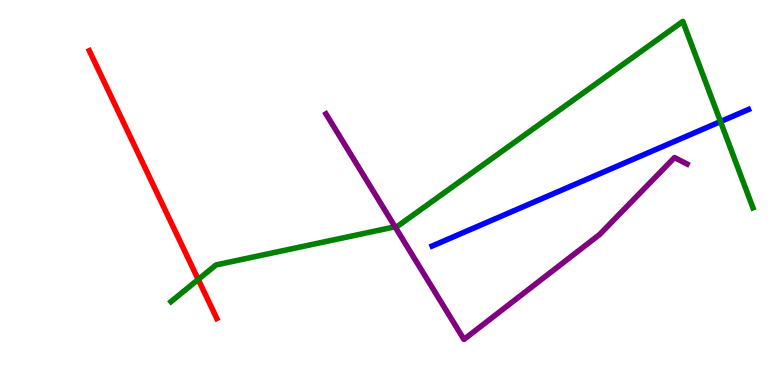[{'lines': ['blue', 'red'], 'intersections': []}, {'lines': ['green', 'red'], 'intersections': [{'x': 2.56, 'y': 2.74}]}, {'lines': ['purple', 'red'], 'intersections': []}, {'lines': ['blue', 'green'], 'intersections': [{'x': 9.3, 'y': 6.84}]}, {'lines': ['blue', 'purple'], 'intersections': []}, {'lines': ['green', 'purple'], 'intersections': [{'x': 5.1, 'y': 4.11}]}]